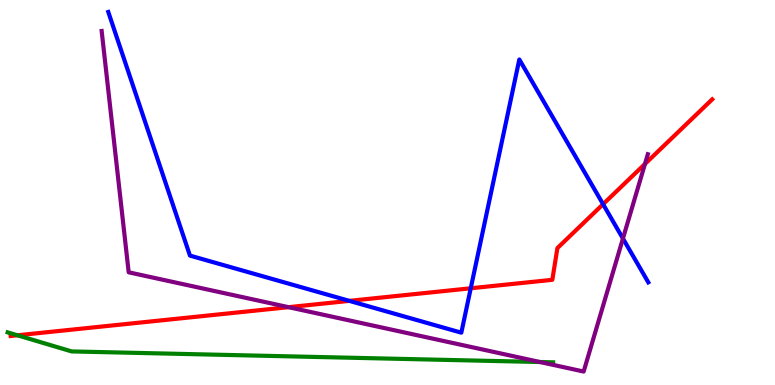[{'lines': ['blue', 'red'], 'intersections': [{'x': 4.51, 'y': 2.19}, {'x': 6.07, 'y': 2.51}, {'x': 7.78, 'y': 4.7}]}, {'lines': ['green', 'red'], 'intersections': [{'x': 0.225, 'y': 1.29}]}, {'lines': ['purple', 'red'], 'intersections': [{'x': 3.72, 'y': 2.02}, {'x': 8.32, 'y': 5.74}]}, {'lines': ['blue', 'green'], 'intersections': []}, {'lines': ['blue', 'purple'], 'intersections': [{'x': 8.04, 'y': 3.8}]}, {'lines': ['green', 'purple'], 'intersections': [{'x': 6.97, 'y': 0.597}]}]